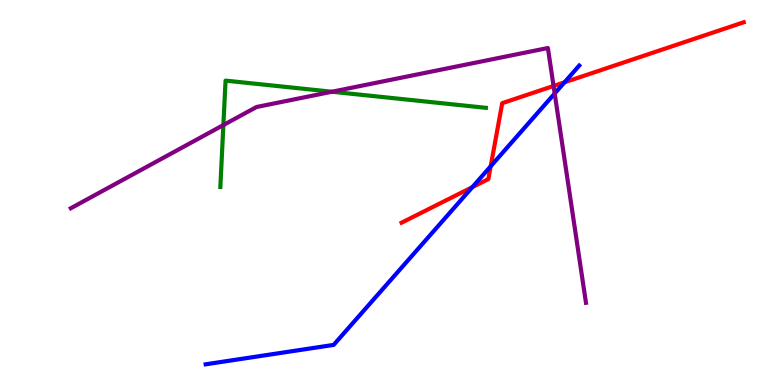[{'lines': ['blue', 'red'], 'intersections': [{'x': 6.1, 'y': 5.14}, {'x': 6.33, 'y': 5.68}, {'x': 7.28, 'y': 7.86}]}, {'lines': ['green', 'red'], 'intersections': []}, {'lines': ['purple', 'red'], 'intersections': [{'x': 7.14, 'y': 7.77}]}, {'lines': ['blue', 'green'], 'intersections': []}, {'lines': ['blue', 'purple'], 'intersections': [{'x': 7.16, 'y': 7.57}]}, {'lines': ['green', 'purple'], 'intersections': [{'x': 2.88, 'y': 6.75}, {'x': 4.28, 'y': 7.62}]}]